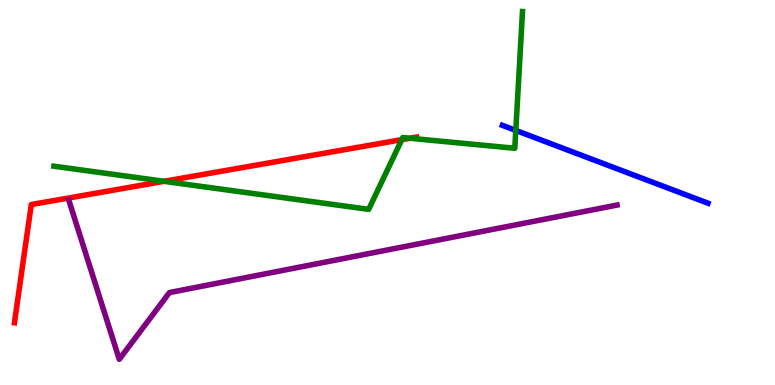[{'lines': ['blue', 'red'], 'intersections': []}, {'lines': ['green', 'red'], 'intersections': [{'x': 2.12, 'y': 5.29}, {'x': 5.18, 'y': 6.37}, {'x': 5.29, 'y': 6.41}]}, {'lines': ['purple', 'red'], 'intersections': []}, {'lines': ['blue', 'green'], 'intersections': [{'x': 6.66, 'y': 6.61}]}, {'lines': ['blue', 'purple'], 'intersections': []}, {'lines': ['green', 'purple'], 'intersections': []}]